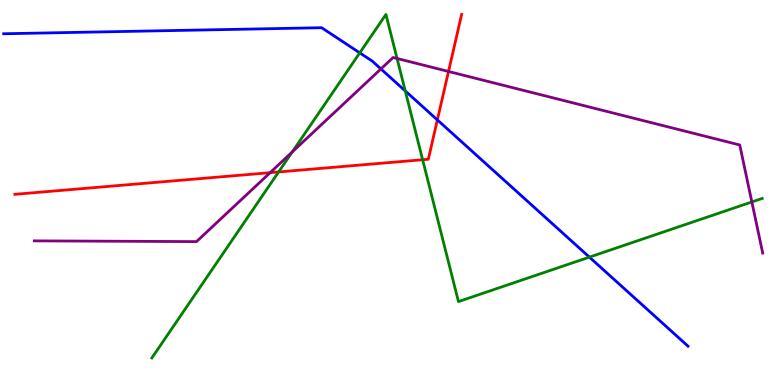[{'lines': ['blue', 'red'], 'intersections': [{'x': 5.64, 'y': 6.89}]}, {'lines': ['green', 'red'], 'intersections': [{'x': 3.59, 'y': 5.53}, {'x': 5.45, 'y': 5.85}]}, {'lines': ['purple', 'red'], 'intersections': [{'x': 3.49, 'y': 5.52}, {'x': 5.79, 'y': 8.14}]}, {'lines': ['blue', 'green'], 'intersections': [{'x': 4.64, 'y': 8.63}, {'x': 5.23, 'y': 7.64}, {'x': 7.6, 'y': 3.32}]}, {'lines': ['blue', 'purple'], 'intersections': [{'x': 4.92, 'y': 8.21}]}, {'lines': ['green', 'purple'], 'intersections': [{'x': 3.77, 'y': 6.05}, {'x': 5.12, 'y': 8.48}, {'x': 9.7, 'y': 4.75}]}]